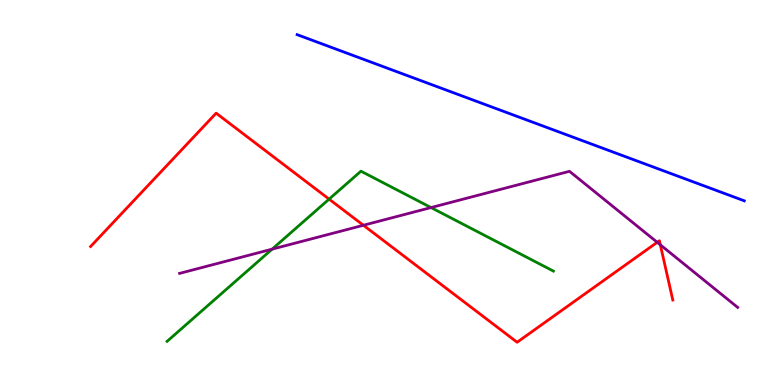[{'lines': ['blue', 'red'], 'intersections': []}, {'lines': ['green', 'red'], 'intersections': [{'x': 4.25, 'y': 4.83}]}, {'lines': ['purple', 'red'], 'intersections': [{'x': 4.69, 'y': 4.15}, {'x': 8.48, 'y': 3.71}, {'x': 8.52, 'y': 3.64}]}, {'lines': ['blue', 'green'], 'intersections': []}, {'lines': ['blue', 'purple'], 'intersections': []}, {'lines': ['green', 'purple'], 'intersections': [{'x': 3.51, 'y': 3.53}, {'x': 5.56, 'y': 4.61}]}]